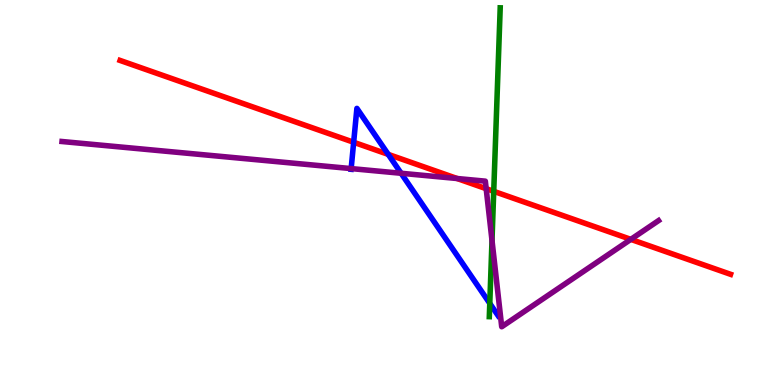[{'lines': ['blue', 'red'], 'intersections': [{'x': 4.56, 'y': 6.3}, {'x': 5.01, 'y': 5.99}]}, {'lines': ['green', 'red'], 'intersections': [{'x': 6.37, 'y': 5.03}]}, {'lines': ['purple', 'red'], 'intersections': [{'x': 5.9, 'y': 5.36}, {'x': 6.27, 'y': 5.1}, {'x': 8.14, 'y': 3.78}]}, {'lines': ['blue', 'green'], 'intersections': [{'x': 6.32, 'y': 2.12}]}, {'lines': ['blue', 'purple'], 'intersections': [{'x': 4.53, 'y': 5.62}, {'x': 5.18, 'y': 5.5}]}, {'lines': ['green', 'purple'], 'intersections': [{'x': 6.35, 'y': 3.75}]}]